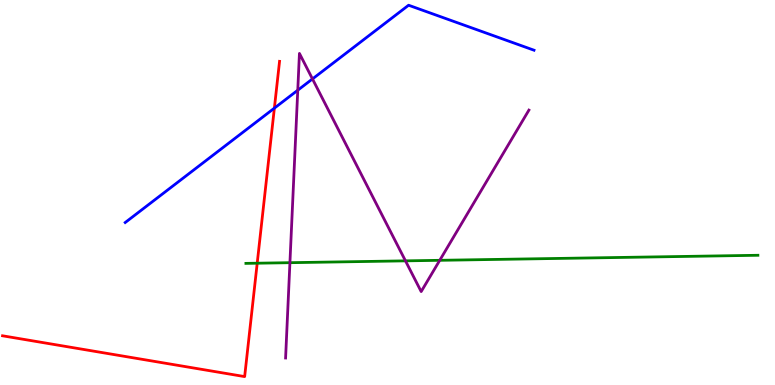[{'lines': ['blue', 'red'], 'intersections': [{'x': 3.54, 'y': 7.19}]}, {'lines': ['green', 'red'], 'intersections': [{'x': 3.32, 'y': 3.16}]}, {'lines': ['purple', 'red'], 'intersections': []}, {'lines': ['blue', 'green'], 'intersections': []}, {'lines': ['blue', 'purple'], 'intersections': [{'x': 3.84, 'y': 7.66}, {'x': 4.03, 'y': 7.95}]}, {'lines': ['green', 'purple'], 'intersections': [{'x': 3.74, 'y': 3.18}, {'x': 5.23, 'y': 3.22}, {'x': 5.67, 'y': 3.24}]}]